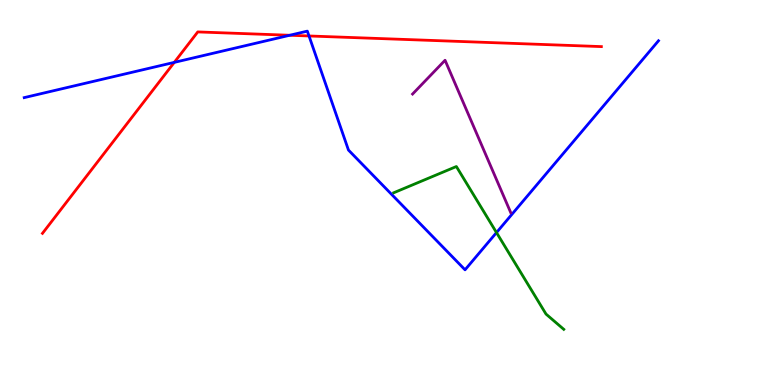[{'lines': ['blue', 'red'], 'intersections': [{'x': 2.25, 'y': 8.38}, {'x': 3.74, 'y': 9.08}, {'x': 3.99, 'y': 9.07}]}, {'lines': ['green', 'red'], 'intersections': []}, {'lines': ['purple', 'red'], 'intersections': []}, {'lines': ['blue', 'green'], 'intersections': [{'x': 6.41, 'y': 3.96}]}, {'lines': ['blue', 'purple'], 'intersections': []}, {'lines': ['green', 'purple'], 'intersections': []}]